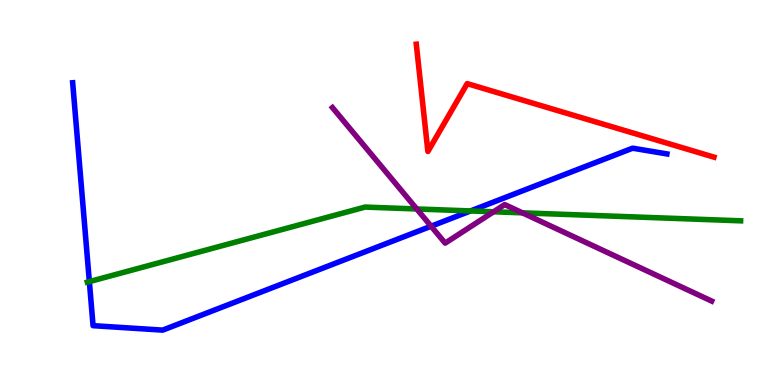[{'lines': ['blue', 'red'], 'intersections': []}, {'lines': ['green', 'red'], 'intersections': []}, {'lines': ['purple', 'red'], 'intersections': []}, {'lines': ['blue', 'green'], 'intersections': [{'x': 1.15, 'y': 2.69}, {'x': 6.07, 'y': 4.52}]}, {'lines': ['blue', 'purple'], 'intersections': [{'x': 5.56, 'y': 4.12}]}, {'lines': ['green', 'purple'], 'intersections': [{'x': 5.38, 'y': 4.57}, {'x': 6.37, 'y': 4.5}, {'x': 6.74, 'y': 4.47}]}]